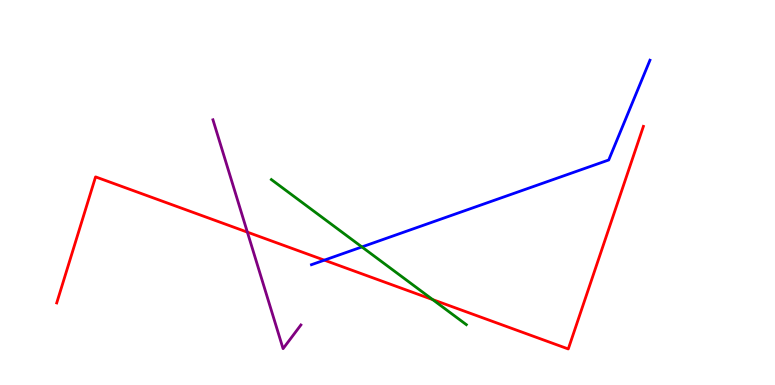[{'lines': ['blue', 'red'], 'intersections': [{'x': 4.18, 'y': 3.24}]}, {'lines': ['green', 'red'], 'intersections': [{'x': 5.58, 'y': 2.22}]}, {'lines': ['purple', 'red'], 'intersections': [{'x': 3.19, 'y': 3.97}]}, {'lines': ['blue', 'green'], 'intersections': [{'x': 4.67, 'y': 3.59}]}, {'lines': ['blue', 'purple'], 'intersections': []}, {'lines': ['green', 'purple'], 'intersections': []}]